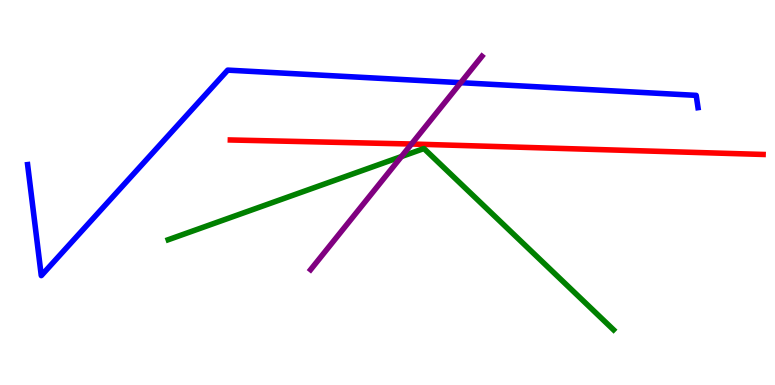[{'lines': ['blue', 'red'], 'intersections': []}, {'lines': ['green', 'red'], 'intersections': []}, {'lines': ['purple', 'red'], 'intersections': [{'x': 5.31, 'y': 6.26}]}, {'lines': ['blue', 'green'], 'intersections': []}, {'lines': ['blue', 'purple'], 'intersections': [{'x': 5.95, 'y': 7.85}]}, {'lines': ['green', 'purple'], 'intersections': [{'x': 5.18, 'y': 5.93}]}]